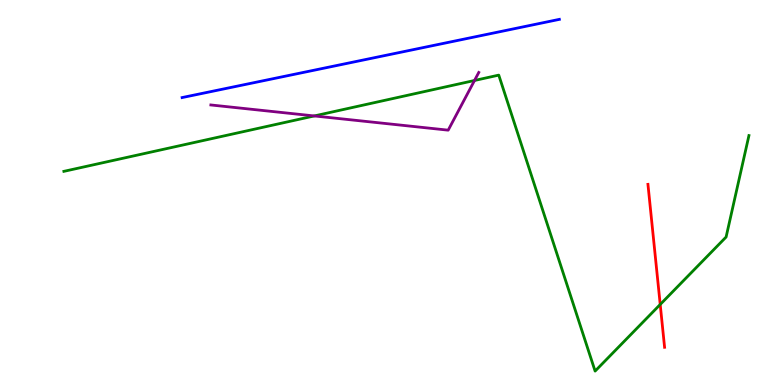[{'lines': ['blue', 'red'], 'intersections': []}, {'lines': ['green', 'red'], 'intersections': [{'x': 8.52, 'y': 2.09}]}, {'lines': ['purple', 'red'], 'intersections': []}, {'lines': ['blue', 'green'], 'intersections': []}, {'lines': ['blue', 'purple'], 'intersections': []}, {'lines': ['green', 'purple'], 'intersections': [{'x': 4.06, 'y': 6.99}, {'x': 6.12, 'y': 7.91}]}]